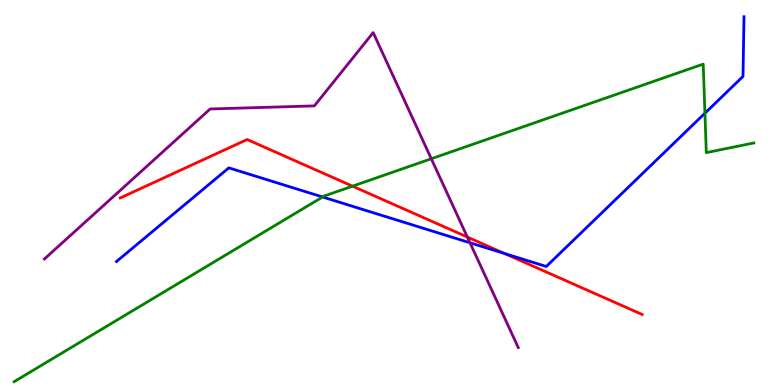[{'lines': ['blue', 'red'], 'intersections': [{'x': 6.51, 'y': 3.42}]}, {'lines': ['green', 'red'], 'intersections': [{'x': 4.55, 'y': 5.16}]}, {'lines': ['purple', 'red'], 'intersections': [{'x': 6.03, 'y': 3.84}]}, {'lines': ['blue', 'green'], 'intersections': [{'x': 4.16, 'y': 4.88}, {'x': 9.1, 'y': 7.06}]}, {'lines': ['blue', 'purple'], 'intersections': [{'x': 6.06, 'y': 3.69}]}, {'lines': ['green', 'purple'], 'intersections': [{'x': 5.57, 'y': 5.88}]}]